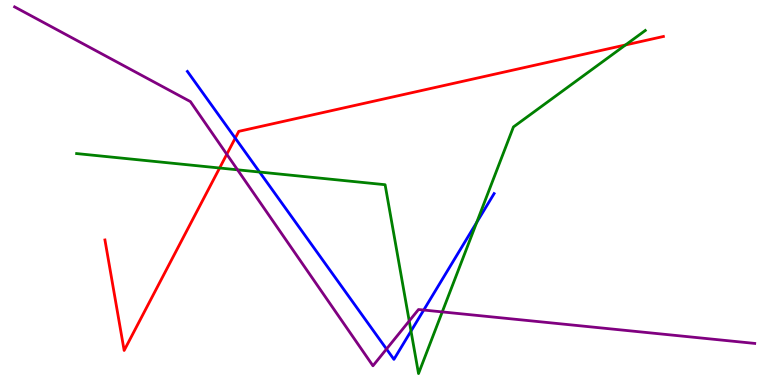[{'lines': ['blue', 'red'], 'intersections': [{'x': 3.04, 'y': 6.41}]}, {'lines': ['green', 'red'], 'intersections': [{'x': 2.83, 'y': 5.64}, {'x': 8.07, 'y': 8.83}]}, {'lines': ['purple', 'red'], 'intersections': [{'x': 2.93, 'y': 5.99}]}, {'lines': ['blue', 'green'], 'intersections': [{'x': 3.35, 'y': 5.53}, {'x': 5.3, 'y': 1.4}, {'x': 6.15, 'y': 4.22}]}, {'lines': ['blue', 'purple'], 'intersections': [{'x': 4.99, 'y': 0.934}, {'x': 5.47, 'y': 1.95}]}, {'lines': ['green', 'purple'], 'intersections': [{'x': 3.06, 'y': 5.59}, {'x': 5.28, 'y': 1.66}, {'x': 5.71, 'y': 1.9}]}]